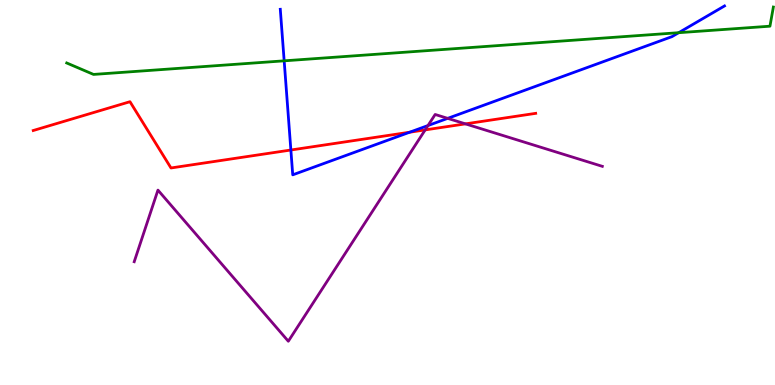[{'lines': ['blue', 'red'], 'intersections': [{'x': 3.75, 'y': 6.1}, {'x': 5.29, 'y': 6.57}]}, {'lines': ['green', 'red'], 'intersections': []}, {'lines': ['purple', 'red'], 'intersections': [{'x': 5.49, 'y': 6.63}, {'x': 6.01, 'y': 6.78}]}, {'lines': ['blue', 'green'], 'intersections': [{'x': 3.67, 'y': 8.42}, {'x': 8.76, 'y': 9.15}]}, {'lines': ['blue', 'purple'], 'intersections': [{'x': 5.52, 'y': 6.74}, {'x': 5.78, 'y': 6.93}]}, {'lines': ['green', 'purple'], 'intersections': []}]